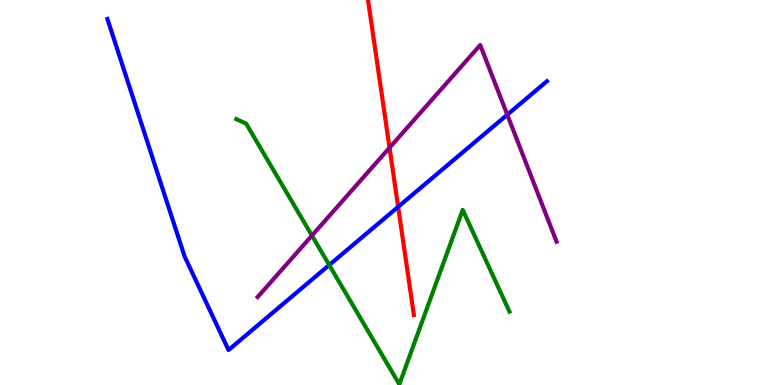[{'lines': ['blue', 'red'], 'intersections': [{'x': 5.14, 'y': 4.63}]}, {'lines': ['green', 'red'], 'intersections': []}, {'lines': ['purple', 'red'], 'intersections': [{'x': 5.03, 'y': 6.16}]}, {'lines': ['blue', 'green'], 'intersections': [{'x': 4.25, 'y': 3.12}]}, {'lines': ['blue', 'purple'], 'intersections': [{'x': 6.55, 'y': 7.02}]}, {'lines': ['green', 'purple'], 'intersections': [{'x': 4.02, 'y': 3.88}]}]